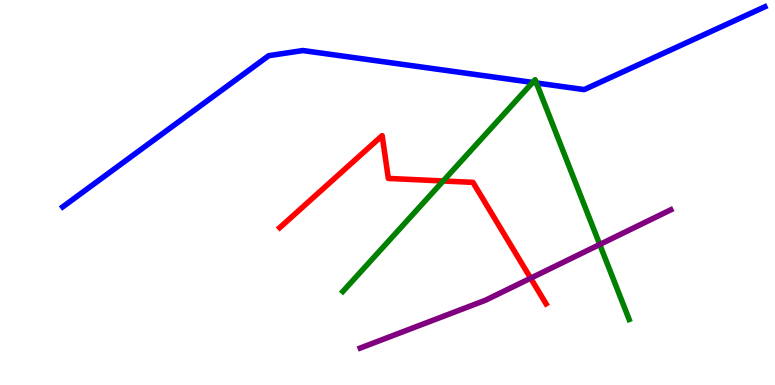[{'lines': ['blue', 'red'], 'intersections': []}, {'lines': ['green', 'red'], 'intersections': [{'x': 5.72, 'y': 5.3}]}, {'lines': ['purple', 'red'], 'intersections': [{'x': 6.85, 'y': 2.77}]}, {'lines': ['blue', 'green'], 'intersections': [{'x': 6.87, 'y': 7.86}, {'x': 6.92, 'y': 7.85}]}, {'lines': ['blue', 'purple'], 'intersections': []}, {'lines': ['green', 'purple'], 'intersections': [{'x': 7.74, 'y': 3.65}]}]